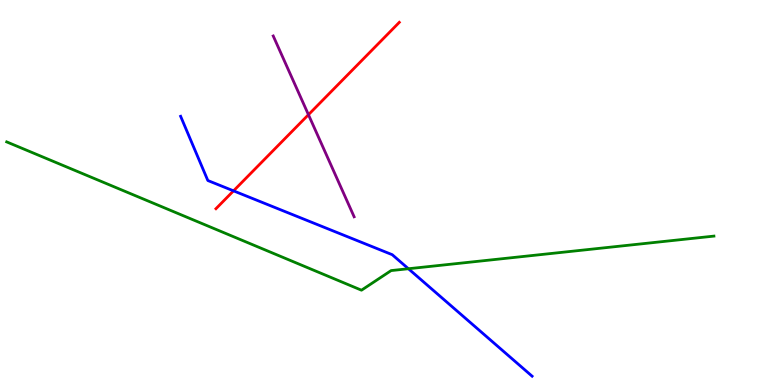[{'lines': ['blue', 'red'], 'intersections': [{'x': 3.01, 'y': 5.04}]}, {'lines': ['green', 'red'], 'intersections': []}, {'lines': ['purple', 'red'], 'intersections': [{'x': 3.98, 'y': 7.02}]}, {'lines': ['blue', 'green'], 'intersections': [{'x': 5.27, 'y': 3.02}]}, {'lines': ['blue', 'purple'], 'intersections': []}, {'lines': ['green', 'purple'], 'intersections': []}]